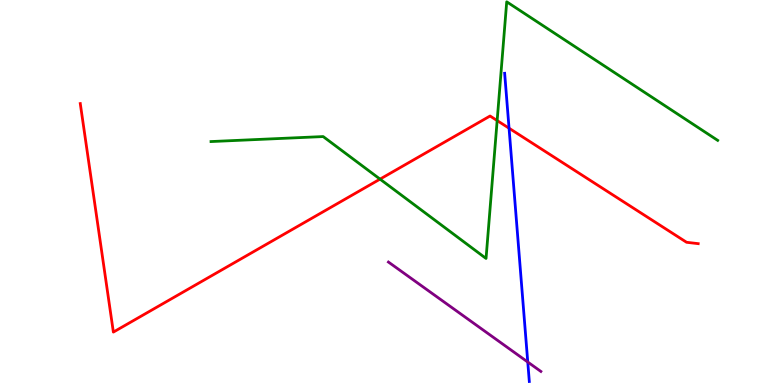[{'lines': ['blue', 'red'], 'intersections': [{'x': 6.57, 'y': 6.67}]}, {'lines': ['green', 'red'], 'intersections': [{'x': 4.9, 'y': 5.35}, {'x': 6.41, 'y': 6.87}]}, {'lines': ['purple', 'red'], 'intersections': []}, {'lines': ['blue', 'green'], 'intersections': []}, {'lines': ['blue', 'purple'], 'intersections': [{'x': 6.81, 'y': 0.597}]}, {'lines': ['green', 'purple'], 'intersections': []}]